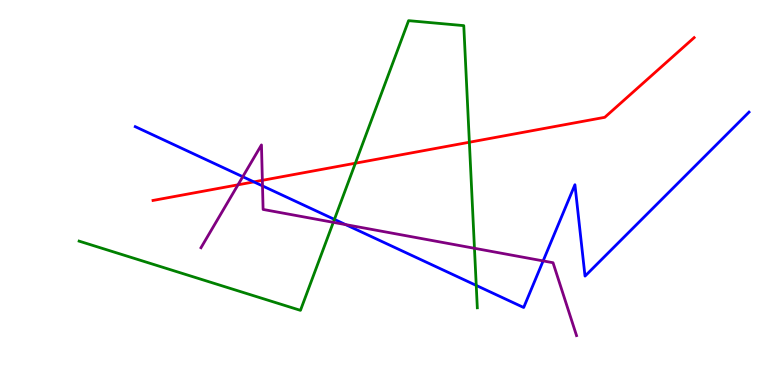[{'lines': ['blue', 'red'], 'intersections': [{'x': 3.28, 'y': 5.28}]}, {'lines': ['green', 'red'], 'intersections': [{'x': 4.59, 'y': 5.76}, {'x': 6.06, 'y': 6.31}]}, {'lines': ['purple', 'red'], 'intersections': [{'x': 3.07, 'y': 5.2}, {'x': 3.39, 'y': 5.32}]}, {'lines': ['blue', 'green'], 'intersections': [{'x': 4.31, 'y': 4.3}, {'x': 6.15, 'y': 2.59}]}, {'lines': ['blue', 'purple'], 'intersections': [{'x': 3.13, 'y': 5.41}, {'x': 3.39, 'y': 5.17}, {'x': 4.46, 'y': 4.17}, {'x': 7.01, 'y': 3.22}]}, {'lines': ['green', 'purple'], 'intersections': [{'x': 4.3, 'y': 4.22}, {'x': 6.12, 'y': 3.55}]}]